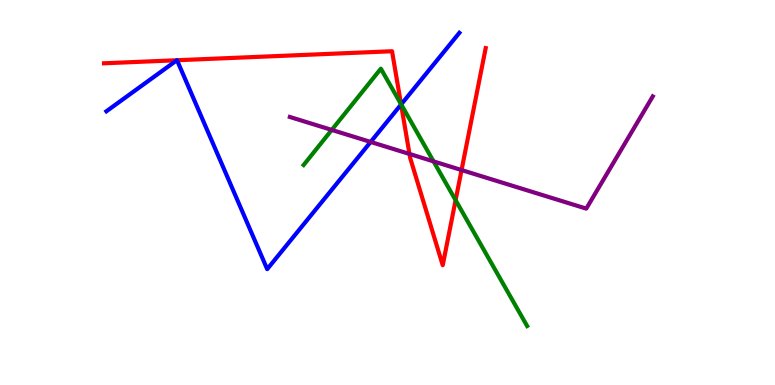[{'lines': ['blue', 'red'], 'intersections': [{'x': 2.28, 'y': 8.44}, {'x': 2.28, 'y': 8.44}, {'x': 5.18, 'y': 7.29}]}, {'lines': ['green', 'red'], 'intersections': [{'x': 5.17, 'y': 7.29}, {'x': 5.88, 'y': 4.8}]}, {'lines': ['purple', 'red'], 'intersections': [{'x': 5.28, 'y': 6.0}, {'x': 5.96, 'y': 5.58}]}, {'lines': ['blue', 'green'], 'intersections': [{'x': 5.18, 'y': 7.29}]}, {'lines': ['blue', 'purple'], 'intersections': [{'x': 4.78, 'y': 6.31}]}, {'lines': ['green', 'purple'], 'intersections': [{'x': 4.28, 'y': 6.63}, {'x': 5.59, 'y': 5.81}]}]